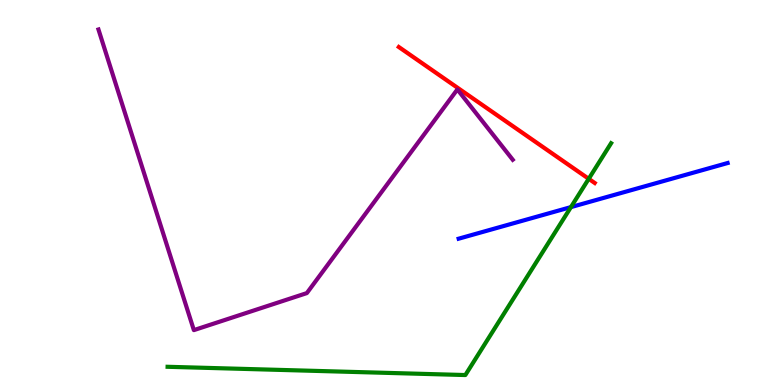[{'lines': ['blue', 'red'], 'intersections': []}, {'lines': ['green', 'red'], 'intersections': [{'x': 7.6, 'y': 5.36}]}, {'lines': ['purple', 'red'], 'intersections': []}, {'lines': ['blue', 'green'], 'intersections': [{'x': 7.37, 'y': 4.62}]}, {'lines': ['blue', 'purple'], 'intersections': []}, {'lines': ['green', 'purple'], 'intersections': []}]